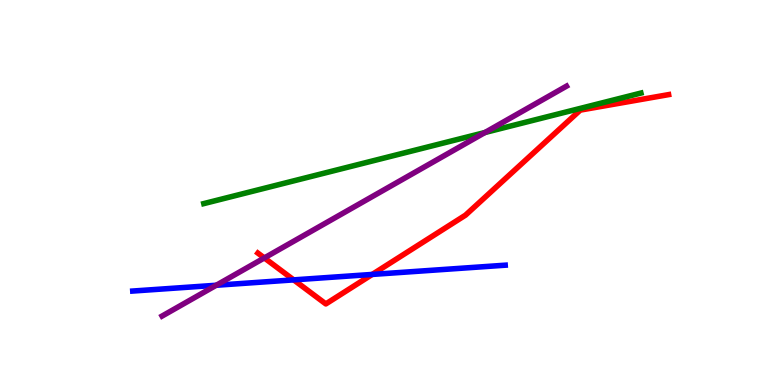[{'lines': ['blue', 'red'], 'intersections': [{'x': 3.79, 'y': 2.73}, {'x': 4.8, 'y': 2.87}]}, {'lines': ['green', 'red'], 'intersections': []}, {'lines': ['purple', 'red'], 'intersections': [{'x': 3.41, 'y': 3.3}]}, {'lines': ['blue', 'green'], 'intersections': []}, {'lines': ['blue', 'purple'], 'intersections': [{'x': 2.79, 'y': 2.59}]}, {'lines': ['green', 'purple'], 'intersections': [{'x': 6.26, 'y': 6.56}]}]